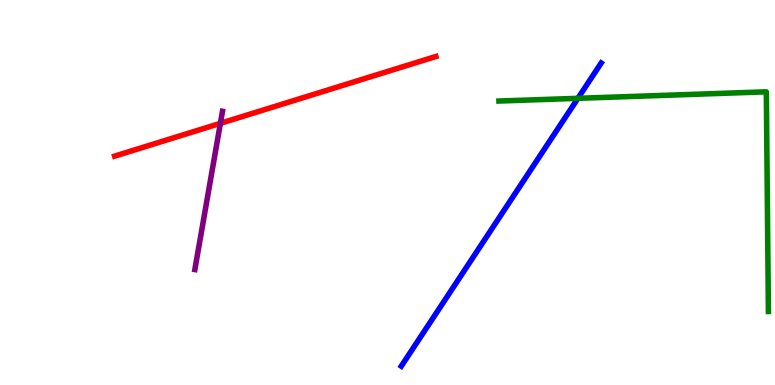[{'lines': ['blue', 'red'], 'intersections': []}, {'lines': ['green', 'red'], 'intersections': []}, {'lines': ['purple', 'red'], 'intersections': [{'x': 2.84, 'y': 6.8}]}, {'lines': ['blue', 'green'], 'intersections': [{'x': 7.46, 'y': 7.45}]}, {'lines': ['blue', 'purple'], 'intersections': []}, {'lines': ['green', 'purple'], 'intersections': []}]